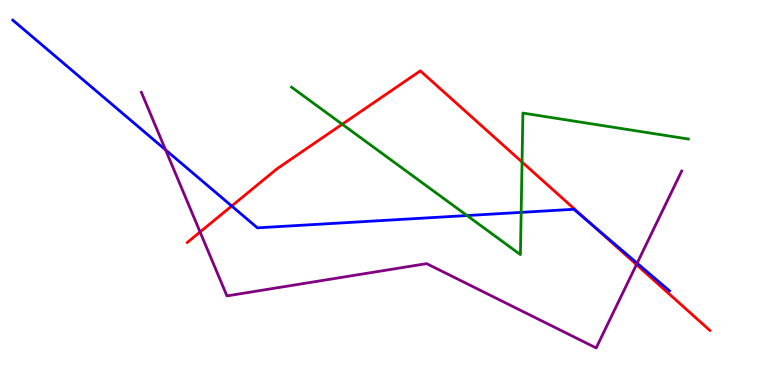[{'lines': ['blue', 'red'], 'intersections': [{'x': 2.99, 'y': 4.65}, {'x': 7.63, 'y': 4.19}]}, {'lines': ['green', 'red'], 'intersections': [{'x': 4.42, 'y': 6.77}, {'x': 6.74, 'y': 5.79}]}, {'lines': ['purple', 'red'], 'intersections': [{'x': 2.58, 'y': 3.97}, {'x': 8.21, 'y': 3.13}]}, {'lines': ['blue', 'green'], 'intersections': [{'x': 6.03, 'y': 4.4}, {'x': 6.72, 'y': 4.48}]}, {'lines': ['blue', 'purple'], 'intersections': [{'x': 2.14, 'y': 6.11}, {'x': 8.22, 'y': 3.16}]}, {'lines': ['green', 'purple'], 'intersections': []}]